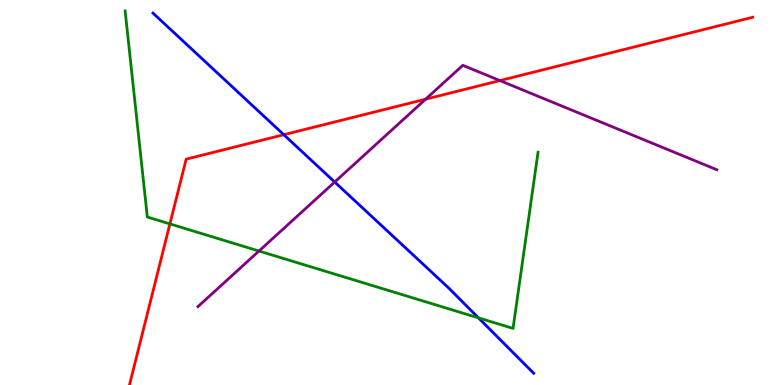[{'lines': ['blue', 'red'], 'intersections': [{'x': 3.66, 'y': 6.5}]}, {'lines': ['green', 'red'], 'intersections': [{'x': 2.19, 'y': 4.18}]}, {'lines': ['purple', 'red'], 'intersections': [{'x': 5.49, 'y': 7.42}, {'x': 6.45, 'y': 7.91}]}, {'lines': ['blue', 'green'], 'intersections': [{'x': 6.17, 'y': 1.74}]}, {'lines': ['blue', 'purple'], 'intersections': [{'x': 4.32, 'y': 5.27}]}, {'lines': ['green', 'purple'], 'intersections': [{'x': 3.34, 'y': 3.48}]}]